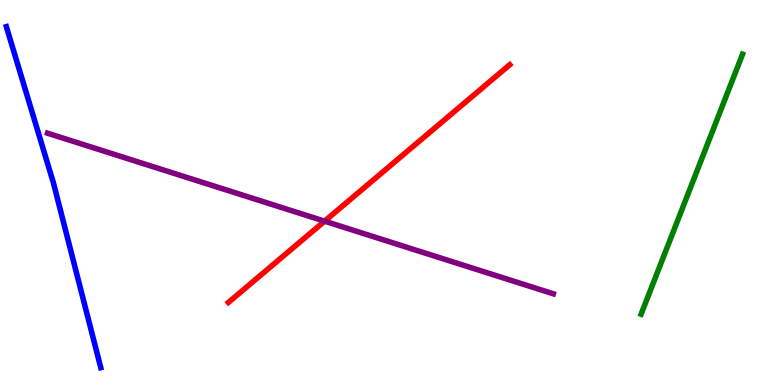[{'lines': ['blue', 'red'], 'intersections': []}, {'lines': ['green', 'red'], 'intersections': []}, {'lines': ['purple', 'red'], 'intersections': [{'x': 4.19, 'y': 4.26}]}, {'lines': ['blue', 'green'], 'intersections': []}, {'lines': ['blue', 'purple'], 'intersections': []}, {'lines': ['green', 'purple'], 'intersections': []}]